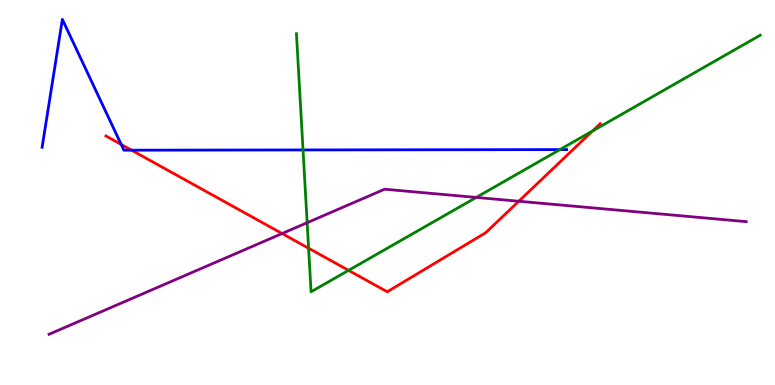[{'lines': ['blue', 'red'], 'intersections': [{'x': 1.56, 'y': 6.25}, {'x': 1.7, 'y': 6.1}]}, {'lines': ['green', 'red'], 'intersections': [{'x': 3.98, 'y': 3.55}, {'x': 4.5, 'y': 2.98}, {'x': 7.65, 'y': 6.6}]}, {'lines': ['purple', 'red'], 'intersections': [{'x': 3.64, 'y': 3.93}, {'x': 6.69, 'y': 4.77}]}, {'lines': ['blue', 'green'], 'intersections': [{'x': 3.91, 'y': 6.11}, {'x': 7.23, 'y': 6.11}]}, {'lines': ['blue', 'purple'], 'intersections': []}, {'lines': ['green', 'purple'], 'intersections': [{'x': 3.96, 'y': 4.22}, {'x': 6.14, 'y': 4.87}]}]